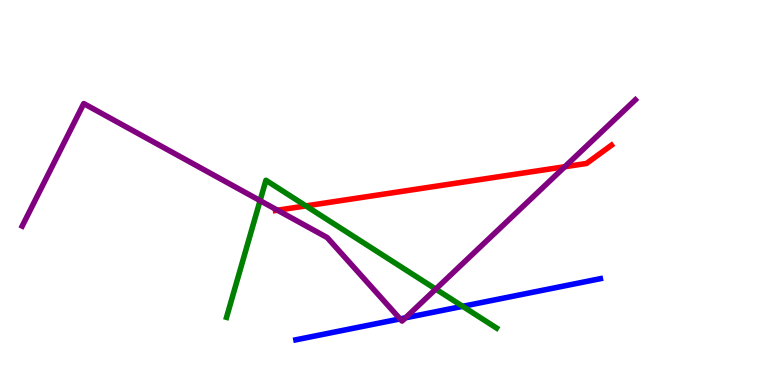[{'lines': ['blue', 'red'], 'intersections': []}, {'lines': ['green', 'red'], 'intersections': [{'x': 3.95, 'y': 4.65}]}, {'lines': ['purple', 'red'], 'intersections': [{'x': 3.58, 'y': 4.54}, {'x': 7.29, 'y': 5.67}]}, {'lines': ['blue', 'green'], 'intersections': [{'x': 5.97, 'y': 2.04}]}, {'lines': ['blue', 'purple'], 'intersections': [{'x': 5.16, 'y': 1.72}, {'x': 5.23, 'y': 1.75}]}, {'lines': ['green', 'purple'], 'intersections': [{'x': 3.36, 'y': 4.79}, {'x': 5.62, 'y': 2.49}]}]